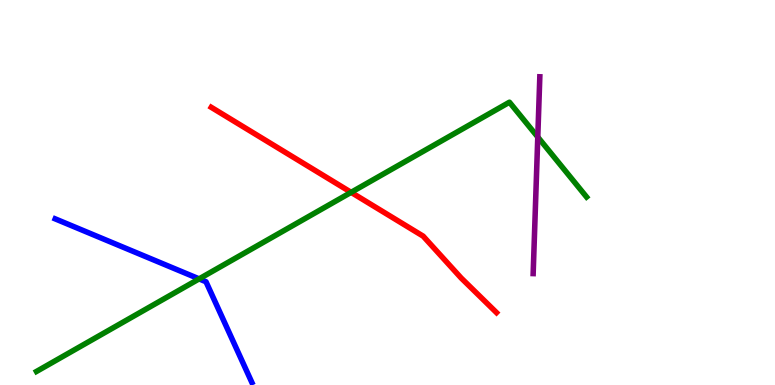[{'lines': ['blue', 'red'], 'intersections': []}, {'lines': ['green', 'red'], 'intersections': [{'x': 4.53, 'y': 5.0}]}, {'lines': ['purple', 'red'], 'intersections': []}, {'lines': ['blue', 'green'], 'intersections': [{'x': 2.57, 'y': 2.76}]}, {'lines': ['blue', 'purple'], 'intersections': []}, {'lines': ['green', 'purple'], 'intersections': [{'x': 6.94, 'y': 6.44}]}]